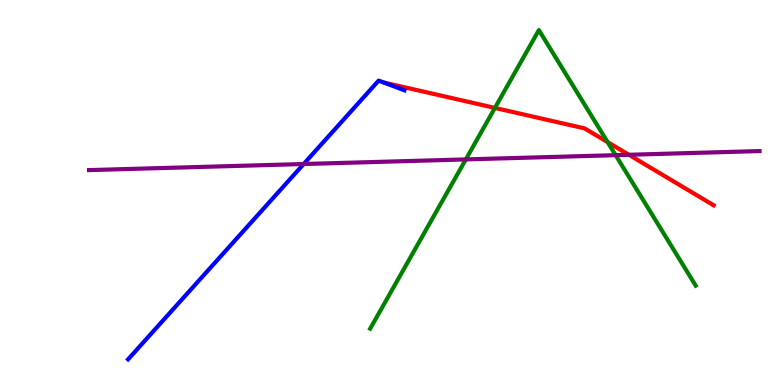[{'lines': ['blue', 'red'], 'intersections': []}, {'lines': ['green', 'red'], 'intersections': [{'x': 6.39, 'y': 7.2}, {'x': 7.84, 'y': 6.31}]}, {'lines': ['purple', 'red'], 'intersections': [{'x': 8.11, 'y': 5.98}]}, {'lines': ['blue', 'green'], 'intersections': []}, {'lines': ['blue', 'purple'], 'intersections': [{'x': 3.92, 'y': 5.74}]}, {'lines': ['green', 'purple'], 'intersections': [{'x': 6.01, 'y': 5.86}, {'x': 7.94, 'y': 5.97}]}]